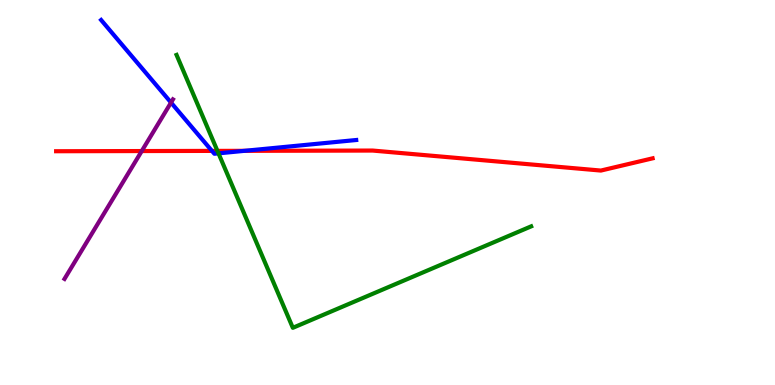[{'lines': ['blue', 'red'], 'intersections': [{'x': 2.73, 'y': 6.08}, {'x': 3.16, 'y': 6.08}]}, {'lines': ['green', 'red'], 'intersections': [{'x': 2.81, 'y': 6.08}]}, {'lines': ['purple', 'red'], 'intersections': [{'x': 1.83, 'y': 6.08}]}, {'lines': ['blue', 'green'], 'intersections': [{'x': 2.82, 'y': 6.02}]}, {'lines': ['blue', 'purple'], 'intersections': [{'x': 2.21, 'y': 7.34}]}, {'lines': ['green', 'purple'], 'intersections': []}]